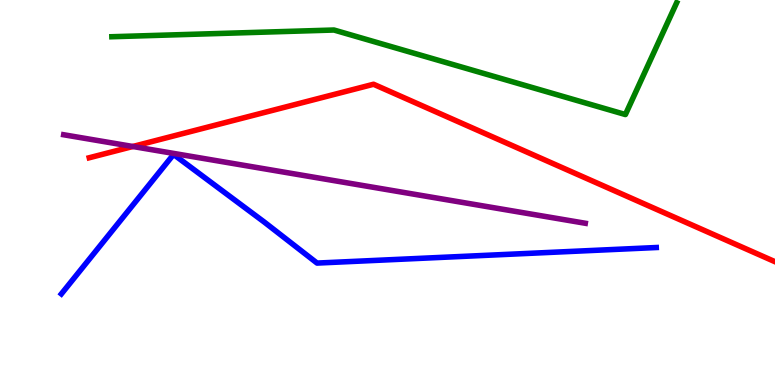[{'lines': ['blue', 'red'], 'intersections': []}, {'lines': ['green', 'red'], 'intersections': []}, {'lines': ['purple', 'red'], 'intersections': [{'x': 1.71, 'y': 6.2}]}, {'lines': ['blue', 'green'], 'intersections': []}, {'lines': ['blue', 'purple'], 'intersections': []}, {'lines': ['green', 'purple'], 'intersections': []}]